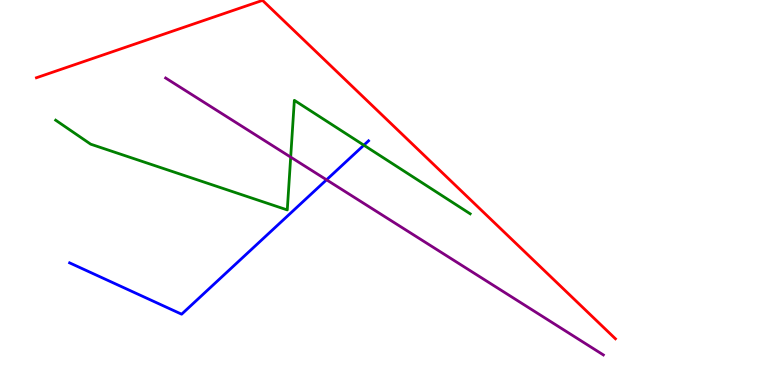[{'lines': ['blue', 'red'], 'intersections': []}, {'lines': ['green', 'red'], 'intersections': []}, {'lines': ['purple', 'red'], 'intersections': []}, {'lines': ['blue', 'green'], 'intersections': [{'x': 4.69, 'y': 6.23}]}, {'lines': ['blue', 'purple'], 'intersections': [{'x': 4.21, 'y': 5.33}]}, {'lines': ['green', 'purple'], 'intersections': [{'x': 3.75, 'y': 5.92}]}]